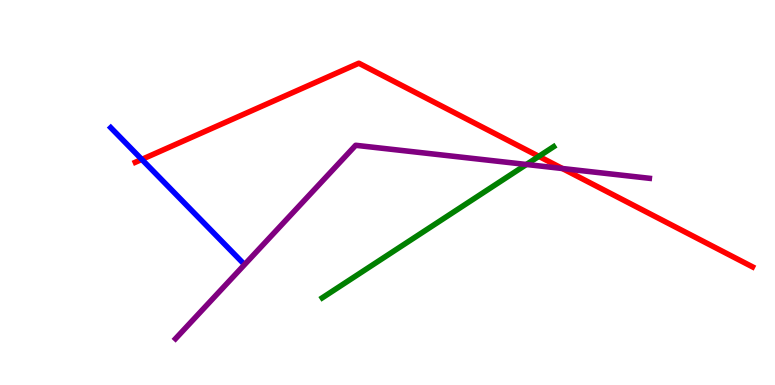[{'lines': ['blue', 'red'], 'intersections': [{'x': 1.83, 'y': 5.86}]}, {'lines': ['green', 'red'], 'intersections': [{'x': 6.95, 'y': 5.94}]}, {'lines': ['purple', 'red'], 'intersections': [{'x': 7.26, 'y': 5.62}]}, {'lines': ['blue', 'green'], 'intersections': []}, {'lines': ['blue', 'purple'], 'intersections': []}, {'lines': ['green', 'purple'], 'intersections': [{'x': 6.79, 'y': 5.73}]}]